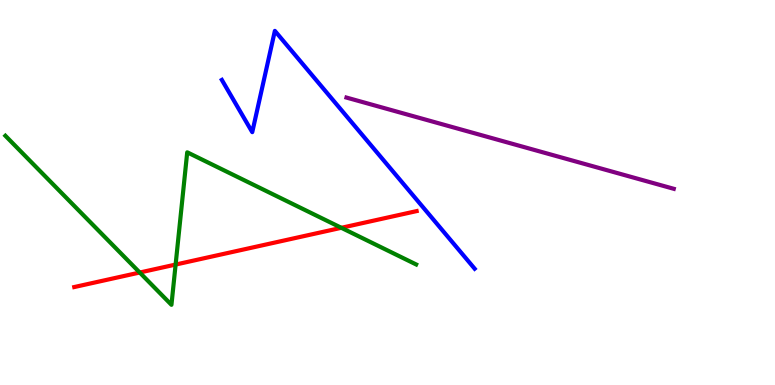[{'lines': ['blue', 'red'], 'intersections': []}, {'lines': ['green', 'red'], 'intersections': [{'x': 1.8, 'y': 2.92}, {'x': 2.27, 'y': 3.13}, {'x': 4.4, 'y': 4.08}]}, {'lines': ['purple', 'red'], 'intersections': []}, {'lines': ['blue', 'green'], 'intersections': []}, {'lines': ['blue', 'purple'], 'intersections': []}, {'lines': ['green', 'purple'], 'intersections': []}]